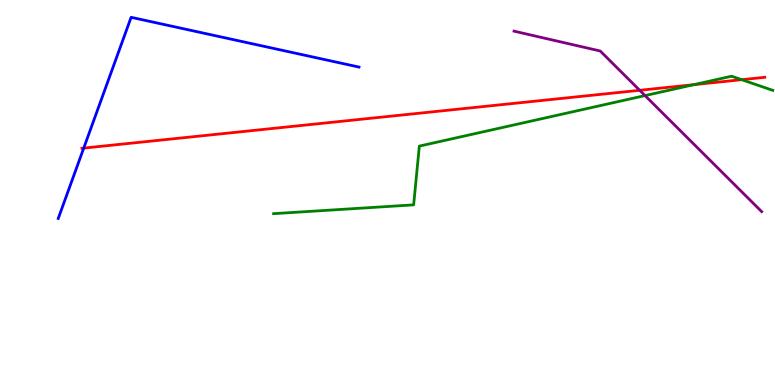[{'lines': ['blue', 'red'], 'intersections': [{'x': 1.08, 'y': 6.15}]}, {'lines': ['green', 'red'], 'intersections': [{'x': 8.95, 'y': 7.8}, {'x': 9.57, 'y': 7.93}]}, {'lines': ['purple', 'red'], 'intersections': [{'x': 8.25, 'y': 7.65}]}, {'lines': ['blue', 'green'], 'intersections': []}, {'lines': ['blue', 'purple'], 'intersections': []}, {'lines': ['green', 'purple'], 'intersections': [{'x': 8.32, 'y': 7.52}]}]